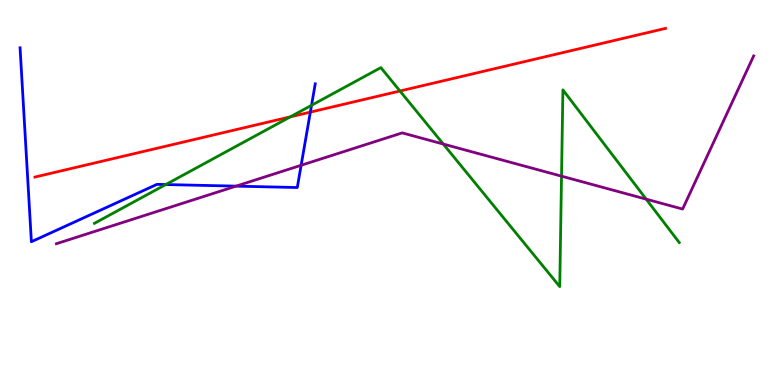[{'lines': ['blue', 'red'], 'intersections': [{'x': 4.0, 'y': 7.09}]}, {'lines': ['green', 'red'], 'intersections': [{'x': 3.75, 'y': 6.96}, {'x': 5.16, 'y': 7.64}]}, {'lines': ['purple', 'red'], 'intersections': []}, {'lines': ['blue', 'green'], 'intersections': [{'x': 2.14, 'y': 5.21}, {'x': 4.02, 'y': 7.26}]}, {'lines': ['blue', 'purple'], 'intersections': [{'x': 3.05, 'y': 5.17}, {'x': 3.89, 'y': 5.71}]}, {'lines': ['green', 'purple'], 'intersections': [{'x': 5.72, 'y': 6.26}, {'x': 7.25, 'y': 5.42}, {'x': 8.34, 'y': 4.83}]}]